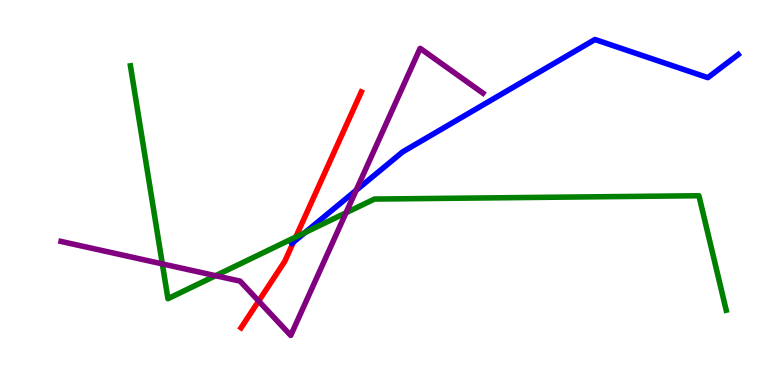[{'lines': ['blue', 'red'], 'intersections': [{'x': 3.79, 'y': 3.71}]}, {'lines': ['green', 'red'], 'intersections': [{'x': 3.82, 'y': 3.84}]}, {'lines': ['purple', 'red'], 'intersections': [{'x': 3.34, 'y': 2.18}]}, {'lines': ['blue', 'green'], 'intersections': [{'x': 3.94, 'y': 3.96}]}, {'lines': ['blue', 'purple'], 'intersections': [{'x': 4.6, 'y': 5.06}]}, {'lines': ['green', 'purple'], 'intersections': [{'x': 2.09, 'y': 3.15}, {'x': 2.78, 'y': 2.84}, {'x': 4.46, 'y': 4.47}]}]